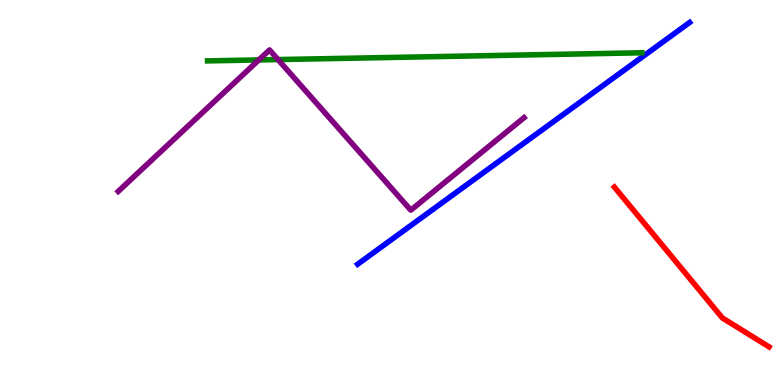[{'lines': ['blue', 'red'], 'intersections': []}, {'lines': ['green', 'red'], 'intersections': []}, {'lines': ['purple', 'red'], 'intersections': []}, {'lines': ['blue', 'green'], 'intersections': []}, {'lines': ['blue', 'purple'], 'intersections': []}, {'lines': ['green', 'purple'], 'intersections': [{'x': 3.34, 'y': 8.44}, {'x': 3.59, 'y': 8.45}]}]